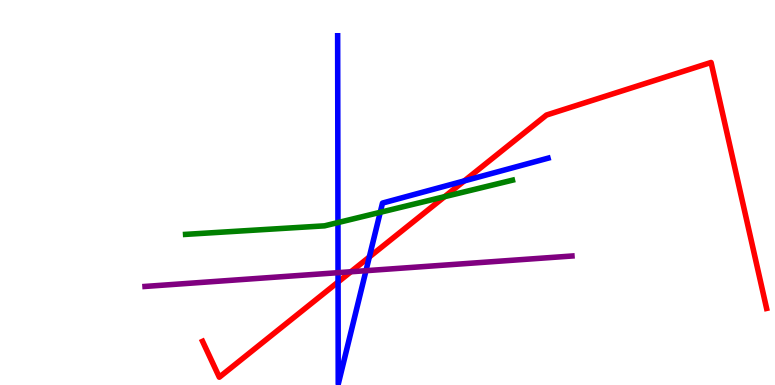[{'lines': ['blue', 'red'], 'intersections': [{'x': 4.36, 'y': 2.67}, {'x': 4.77, 'y': 3.32}, {'x': 5.99, 'y': 5.3}]}, {'lines': ['green', 'red'], 'intersections': [{'x': 5.74, 'y': 4.89}]}, {'lines': ['purple', 'red'], 'intersections': [{'x': 4.53, 'y': 2.94}]}, {'lines': ['blue', 'green'], 'intersections': [{'x': 4.36, 'y': 4.22}, {'x': 4.91, 'y': 4.49}]}, {'lines': ['blue', 'purple'], 'intersections': [{'x': 4.36, 'y': 2.92}, {'x': 4.72, 'y': 2.97}]}, {'lines': ['green', 'purple'], 'intersections': []}]